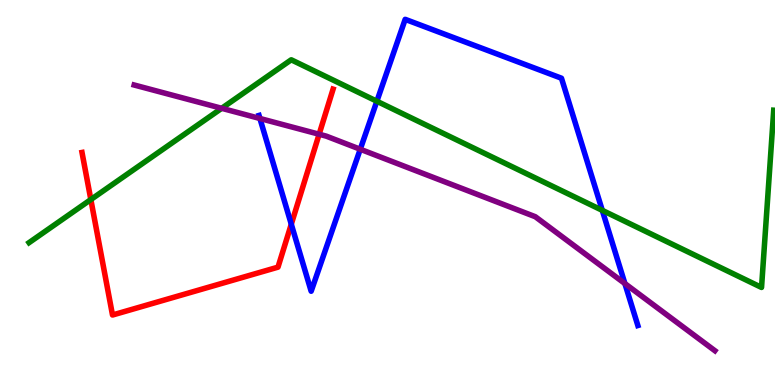[{'lines': ['blue', 'red'], 'intersections': [{'x': 3.76, 'y': 4.18}]}, {'lines': ['green', 'red'], 'intersections': [{'x': 1.17, 'y': 4.82}]}, {'lines': ['purple', 'red'], 'intersections': [{'x': 4.12, 'y': 6.51}]}, {'lines': ['blue', 'green'], 'intersections': [{'x': 4.86, 'y': 7.37}, {'x': 7.77, 'y': 4.54}]}, {'lines': ['blue', 'purple'], 'intersections': [{'x': 3.35, 'y': 6.92}, {'x': 4.65, 'y': 6.12}, {'x': 8.06, 'y': 2.63}]}, {'lines': ['green', 'purple'], 'intersections': [{'x': 2.86, 'y': 7.19}]}]